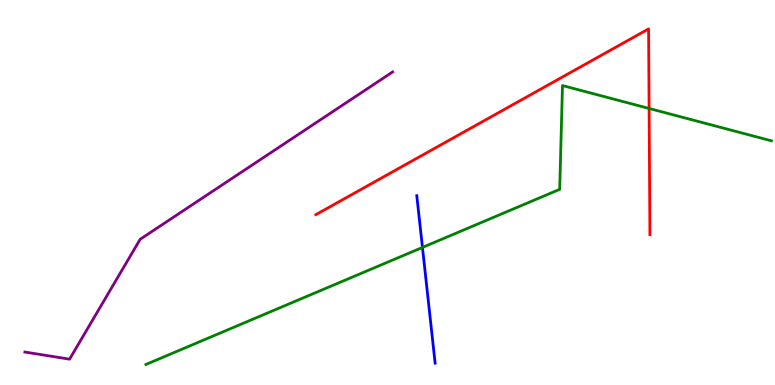[{'lines': ['blue', 'red'], 'intersections': []}, {'lines': ['green', 'red'], 'intersections': [{'x': 8.38, 'y': 7.18}]}, {'lines': ['purple', 'red'], 'intersections': []}, {'lines': ['blue', 'green'], 'intersections': [{'x': 5.45, 'y': 3.57}]}, {'lines': ['blue', 'purple'], 'intersections': []}, {'lines': ['green', 'purple'], 'intersections': []}]